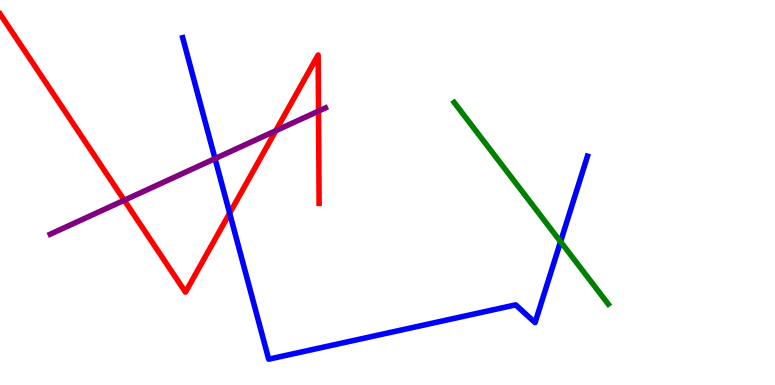[{'lines': ['blue', 'red'], 'intersections': [{'x': 2.96, 'y': 4.46}]}, {'lines': ['green', 'red'], 'intersections': []}, {'lines': ['purple', 'red'], 'intersections': [{'x': 1.6, 'y': 4.8}, {'x': 3.56, 'y': 6.6}, {'x': 4.11, 'y': 7.11}]}, {'lines': ['blue', 'green'], 'intersections': [{'x': 7.23, 'y': 3.72}]}, {'lines': ['blue', 'purple'], 'intersections': [{'x': 2.77, 'y': 5.88}]}, {'lines': ['green', 'purple'], 'intersections': []}]